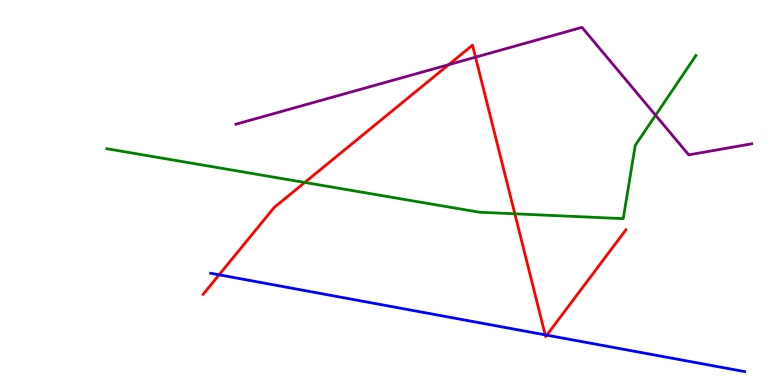[{'lines': ['blue', 'red'], 'intersections': [{'x': 2.83, 'y': 2.86}, {'x': 7.04, 'y': 1.3}, {'x': 7.06, 'y': 1.29}]}, {'lines': ['green', 'red'], 'intersections': [{'x': 3.93, 'y': 5.26}, {'x': 6.64, 'y': 4.45}]}, {'lines': ['purple', 'red'], 'intersections': [{'x': 5.79, 'y': 8.32}, {'x': 6.14, 'y': 8.52}]}, {'lines': ['blue', 'green'], 'intersections': []}, {'lines': ['blue', 'purple'], 'intersections': []}, {'lines': ['green', 'purple'], 'intersections': [{'x': 8.46, 'y': 7.01}]}]